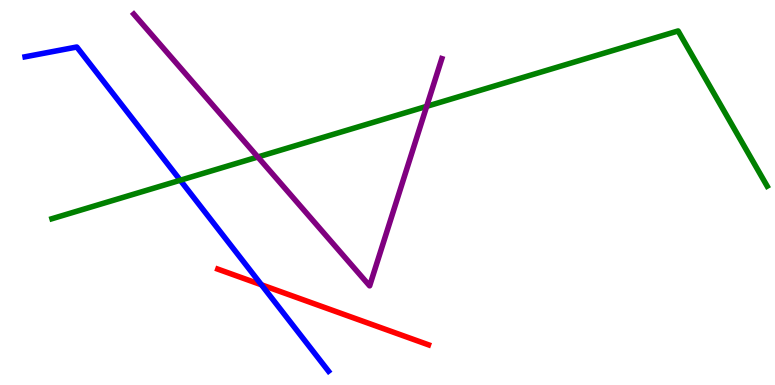[{'lines': ['blue', 'red'], 'intersections': [{'x': 3.37, 'y': 2.6}]}, {'lines': ['green', 'red'], 'intersections': []}, {'lines': ['purple', 'red'], 'intersections': []}, {'lines': ['blue', 'green'], 'intersections': [{'x': 2.33, 'y': 5.32}]}, {'lines': ['blue', 'purple'], 'intersections': []}, {'lines': ['green', 'purple'], 'intersections': [{'x': 3.33, 'y': 5.92}, {'x': 5.51, 'y': 7.24}]}]